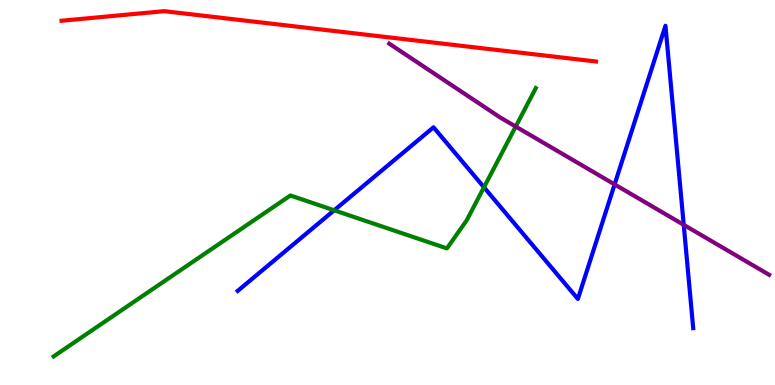[{'lines': ['blue', 'red'], 'intersections': []}, {'lines': ['green', 'red'], 'intersections': []}, {'lines': ['purple', 'red'], 'intersections': []}, {'lines': ['blue', 'green'], 'intersections': [{'x': 4.31, 'y': 4.54}, {'x': 6.24, 'y': 5.14}]}, {'lines': ['blue', 'purple'], 'intersections': [{'x': 7.93, 'y': 5.21}, {'x': 8.82, 'y': 4.16}]}, {'lines': ['green', 'purple'], 'intersections': [{'x': 6.65, 'y': 6.71}]}]